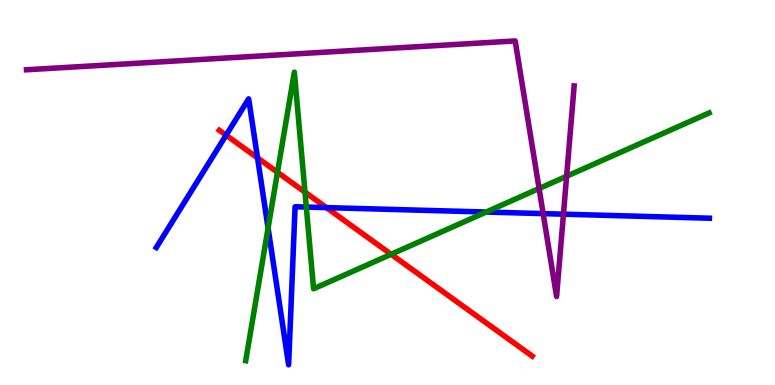[{'lines': ['blue', 'red'], 'intersections': [{'x': 2.92, 'y': 6.49}, {'x': 3.32, 'y': 5.9}, {'x': 4.21, 'y': 4.61}]}, {'lines': ['green', 'red'], 'intersections': [{'x': 3.58, 'y': 5.53}, {'x': 3.94, 'y': 5.01}, {'x': 5.05, 'y': 3.4}]}, {'lines': ['purple', 'red'], 'intersections': []}, {'lines': ['blue', 'green'], 'intersections': [{'x': 3.46, 'y': 4.08}, {'x': 3.95, 'y': 4.62}, {'x': 6.27, 'y': 4.49}]}, {'lines': ['blue', 'purple'], 'intersections': [{'x': 7.01, 'y': 4.45}, {'x': 7.27, 'y': 4.44}]}, {'lines': ['green', 'purple'], 'intersections': [{'x': 6.96, 'y': 5.1}, {'x': 7.31, 'y': 5.42}]}]